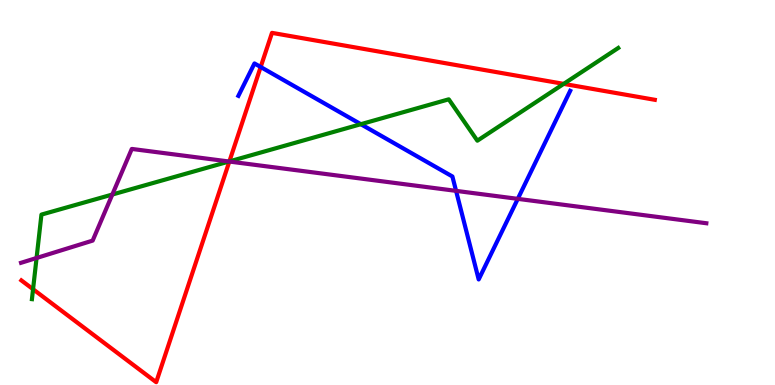[{'lines': ['blue', 'red'], 'intersections': [{'x': 3.36, 'y': 8.26}]}, {'lines': ['green', 'red'], 'intersections': [{'x': 0.427, 'y': 2.49}, {'x': 2.96, 'y': 5.81}, {'x': 7.27, 'y': 7.82}]}, {'lines': ['purple', 'red'], 'intersections': [{'x': 2.96, 'y': 5.8}]}, {'lines': ['blue', 'green'], 'intersections': [{'x': 4.66, 'y': 6.77}]}, {'lines': ['blue', 'purple'], 'intersections': [{'x': 5.88, 'y': 5.04}, {'x': 6.68, 'y': 4.83}]}, {'lines': ['green', 'purple'], 'intersections': [{'x': 0.472, 'y': 3.3}, {'x': 1.45, 'y': 4.95}, {'x': 2.96, 'y': 5.81}]}]